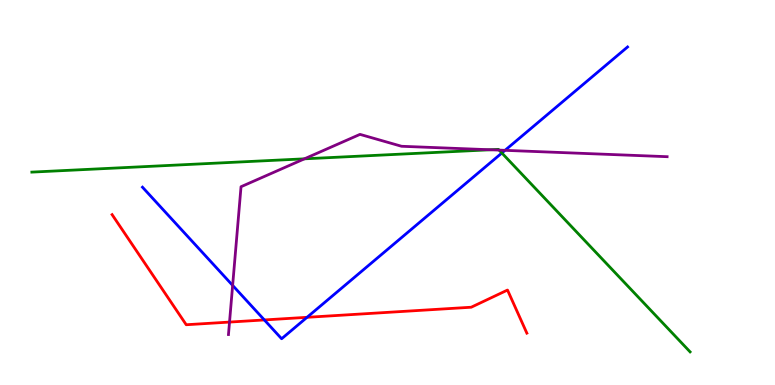[{'lines': ['blue', 'red'], 'intersections': [{'x': 3.41, 'y': 1.69}, {'x': 3.96, 'y': 1.76}]}, {'lines': ['green', 'red'], 'intersections': []}, {'lines': ['purple', 'red'], 'intersections': [{'x': 2.96, 'y': 1.63}]}, {'lines': ['blue', 'green'], 'intersections': [{'x': 6.48, 'y': 6.03}]}, {'lines': ['blue', 'purple'], 'intersections': [{'x': 3.0, 'y': 2.59}, {'x': 6.52, 'y': 6.1}]}, {'lines': ['green', 'purple'], 'intersections': [{'x': 3.93, 'y': 5.87}, {'x': 6.33, 'y': 6.11}, {'x': 6.44, 'y': 6.1}]}]